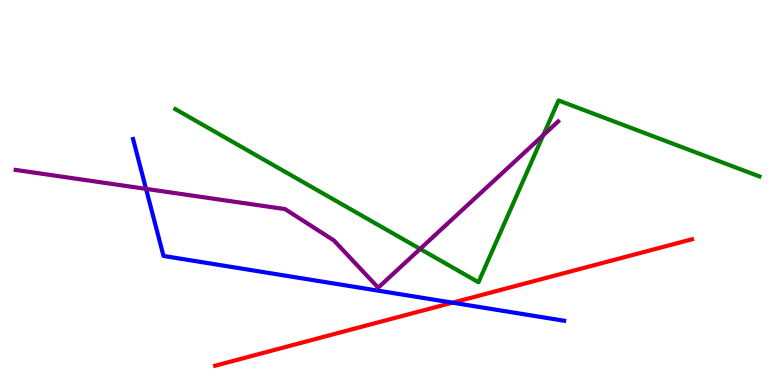[{'lines': ['blue', 'red'], 'intersections': [{'x': 5.84, 'y': 2.14}]}, {'lines': ['green', 'red'], 'intersections': []}, {'lines': ['purple', 'red'], 'intersections': []}, {'lines': ['blue', 'green'], 'intersections': []}, {'lines': ['blue', 'purple'], 'intersections': [{'x': 1.88, 'y': 5.09}]}, {'lines': ['green', 'purple'], 'intersections': [{'x': 5.42, 'y': 3.53}, {'x': 7.01, 'y': 6.49}]}]